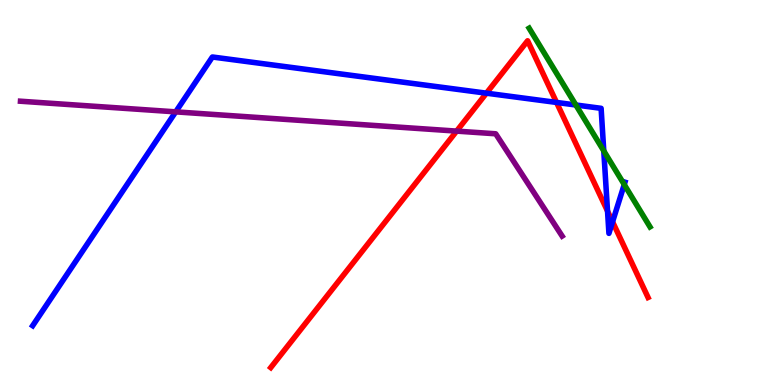[{'lines': ['blue', 'red'], 'intersections': [{'x': 6.28, 'y': 7.58}, {'x': 7.18, 'y': 7.34}, {'x': 7.84, 'y': 4.52}, {'x': 7.9, 'y': 4.24}]}, {'lines': ['green', 'red'], 'intersections': []}, {'lines': ['purple', 'red'], 'intersections': [{'x': 5.89, 'y': 6.59}]}, {'lines': ['blue', 'green'], 'intersections': [{'x': 7.43, 'y': 7.27}, {'x': 7.79, 'y': 6.08}, {'x': 8.05, 'y': 5.21}]}, {'lines': ['blue', 'purple'], 'intersections': [{'x': 2.27, 'y': 7.09}]}, {'lines': ['green', 'purple'], 'intersections': []}]